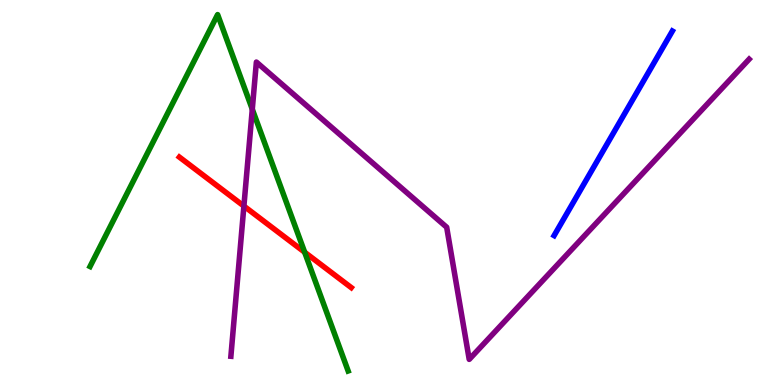[{'lines': ['blue', 'red'], 'intersections': []}, {'lines': ['green', 'red'], 'intersections': [{'x': 3.93, 'y': 3.45}]}, {'lines': ['purple', 'red'], 'intersections': [{'x': 3.15, 'y': 4.65}]}, {'lines': ['blue', 'green'], 'intersections': []}, {'lines': ['blue', 'purple'], 'intersections': []}, {'lines': ['green', 'purple'], 'intersections': [{'x': 3.26, 'y': 7.16}]}]